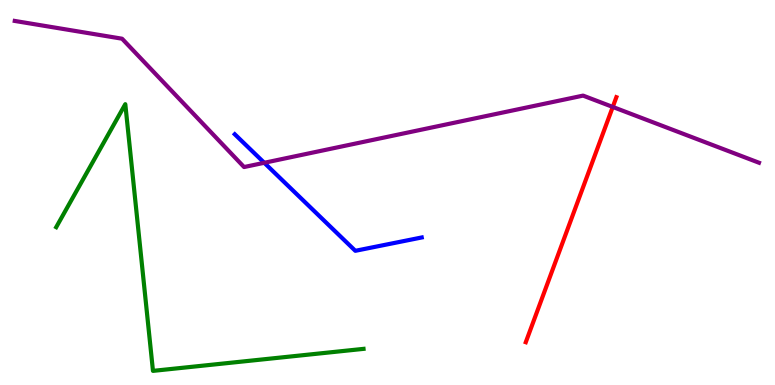[{'lines': ['blue', 'red'], 'intersections': []}, {'lines': ['green', 'red'], 'intersections': []}, {'lines': ['purple', 'red'], 'intersections': [{'x': 7.91, 'y': 7.22}]}, {'lines': ['blue', 'green'], 'intersections': []}, {'lines': ['blue', 'purple'], 'intersections': [{'x': 3.41, 'y': 5.77}]}, {'lines': ['green', 'purple'], 'intersections': []}]